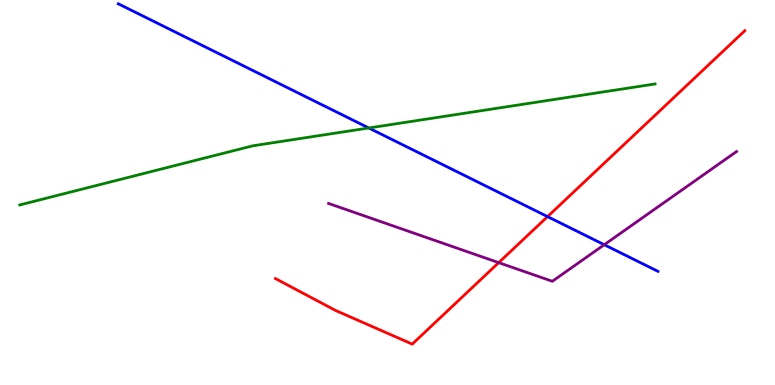[{'lines': ['blue', 'red'], 'intersections': [{'x': 7.07, 'y': 4.37}]}, {'lines': ['green', 'red'], 'intersections': []}, {'lines': ['purple', 'red'], 'intersections': [{'x': 6.44, 'y': 3.18}]}, {'lines': ['blue', 'green'], 'intersections': [{'x': 4.76, 'y': 6.68}]}, {'lines': ['blue', 'purple'], 'intersections': [{'x': 7.8, 'y': 3.64}]}, {'lines': ['green', 'purple'], 'intersections': []}]